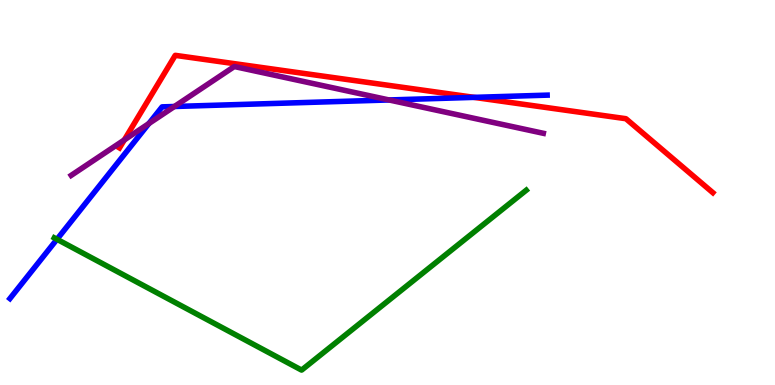[{'lines': ['blue', 'red'], 'intersections': [{'x': 6.12, 'y': 7.47}]}, {'lines': ['green', 'red'], 'intersections': []}, {'lines': ['purple', 'red'], 'intersections': [{'x': 1.6, 'y': 6.37}]}, {'lines': ['blue', 'green'], 'intersections': [{'x': 0.735, 'y': 3.78}]}, {'lines': ['blue', 'purple'], 'intersections': [{'x': 1.92, 'y': 6.79}, {'x': 2.25, 'y': 7.23}, {'x': 5.02, 'y': 7.4}]}, {'lines': ['green', 'purple'], 'intersections': []}]